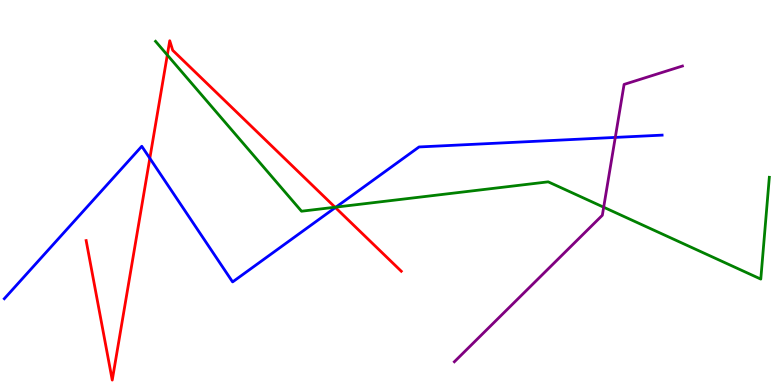[{'lines': ['blue', 'red'], 'intersections': [{'x': 1.93, 'y': 5.89}, {'x': 4.33, 'y': 4.61}]}, {'lines': ['green', 'red'], 'intersections': [{'x': 2.16, 'y': 8.57}, {'x': 4.32, 'y': 4.62}]}, {'lines': ['purple', 'red'], 'intersections': []}, {'lines': ['blue', 'green'], 'intersections': [{'x': 4.33, 'y': 4.62}]}, {'lines': ['blue', 'purple'], 'intersections': [{'x': 7.94, 'y': 6.43}]}, {'lines': ['green', 'purple'], 'intersections': [{'x': 7.79, 'y': 4.62}]}]